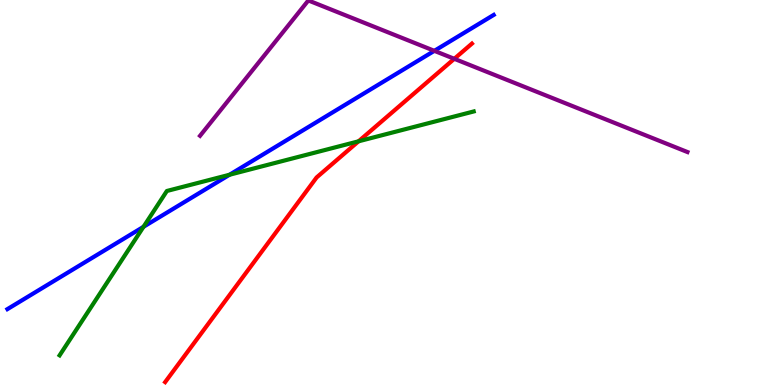[{'lines': ['blue', 'red'], 'intersections': []}, {'lines': ['green', 'red'], 'intersections': [{'x': 4.63, 'y': 6.33}]}, {'lines': ['purple', 'red'], 'intersections': [{'x': 5.86, 'y': 8.47}]}, {'lines': ['blue', 'green'], 'intersections': [{'x': 1.85, 'y': 4.11}, {'x': 2.96, 'y': 5.46}]}, {'lines': ['blue', 'purple'], 'intersections': [{'x': 5.6, 'y': 8.68}]}, {'lines': ['green', 'purple'], 'intersections': []}]